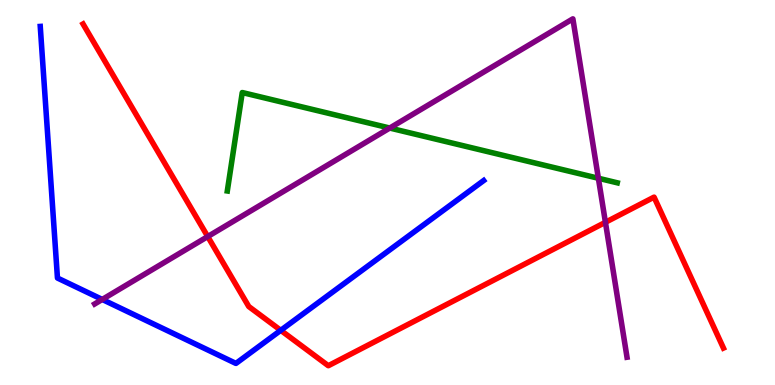[{'lines': ['blue', 'red'], 'intersections': [{'x': 3.62, 'y': 1.42}]}, {'lines': ['green', 'red'], 'intersections': []}, {'lines': ['purple', 'red'], 'intersections': [{'x': 2.68, 'y': 3.86}, {'x': 7.81, 'y': 4.23}]}, {'lines': ['blue', 'green'], 'intersections': []}, {'lines': ['blue', 'purple'], 'intersections': [{'x': 1.32, 'y': 2.22}]}, {'lines': ['green', 'purple'], 'intersections': [{'x': 5.03, 'y': 6.67}, {'x': 7.72, 'y': 5.37}]}]